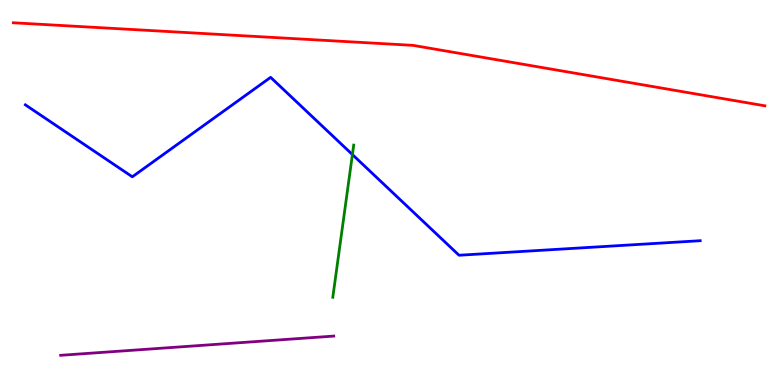[{'lines': ['blue', 'red'], 'intersections': []}, {'lines': ['green', 'red'], 'intersections': []}, {'lines': ['purple', 'red'], 'intersections': []}, {'lines': ['blue', 'green'], 'intersections': [{'x': 4.55, 'y': 5.99}]}, {'lines': ['blue', 'purple'], 'intersections': []}, {'lines': ['green', 'purple'], 'intersections': []}]